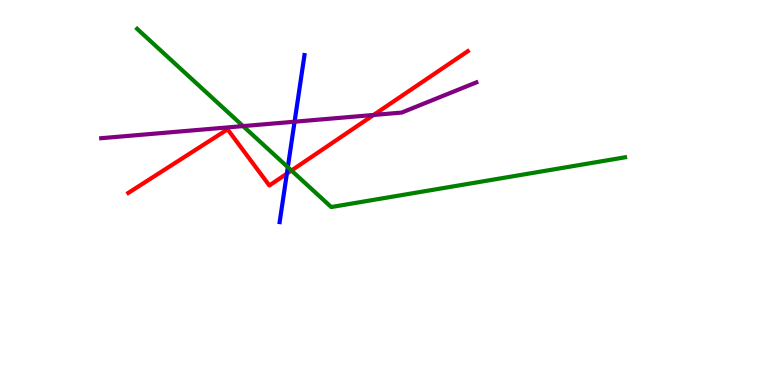[{'lines': ['blue', 'red'], 'intersections': [{'x': 3.7, 'y': 5.49}]}, {'lines': ['green', 'red'], 'intersections': [{'x': 3.76, 'y': 5.57}]}, {'lines': ['purple', 'red'], 'intersections': [{'x': 4.82, 'y': 7.01}]}, {'lines': ['blue', 'green'], 'intersections': [{'x': 3.71, 'y': 5.66}]}, {'lines': ['blue', 'purple'], 'intersections': [{'x': 3.8, 'y': 6.84}]}, {'lines': ['green', 'purple'], 'intersections': [{'x': 3.14, 'y': 6.72}]}]